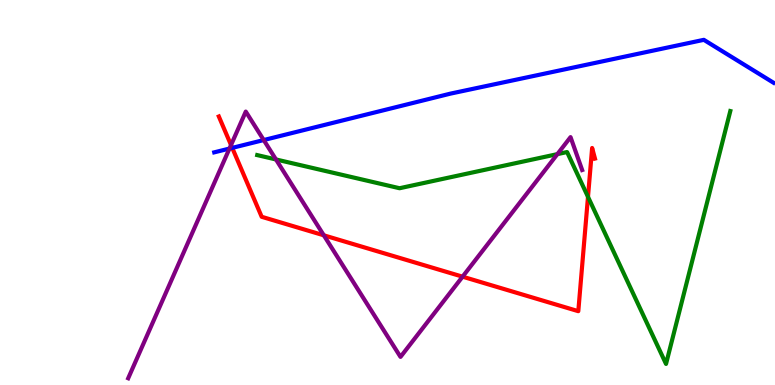[{'lines': ['blue', 'red'], 'intersections': [{'x': 3.0, 'y': 6.16}]}, {'lines': ['green', 'red'], 'intersections': [{'x': 7.59, 'y': 4.89}]}, {'lines': ['purple', 'red'], 'intersections': [{'x': 2.98, 'y': 6.23}, {'x': 4.18, 'y': 3.89}, {'x': 5.97, 'y': 2.81}]}, {'lines': ['blue', 'green'], 'intersections': []}, {'lines': ['blue', 'purple'], 'intersections': [{'x': 2.96, 'y': 6.14}, {'x': 3.4, 'y': 6.36}]}, {'lines': ['green', 'purple'], 'intersections': [{'x': 3.56, 'y': 5.86}, {'x': 7.19, 'y': 6.0}]}]